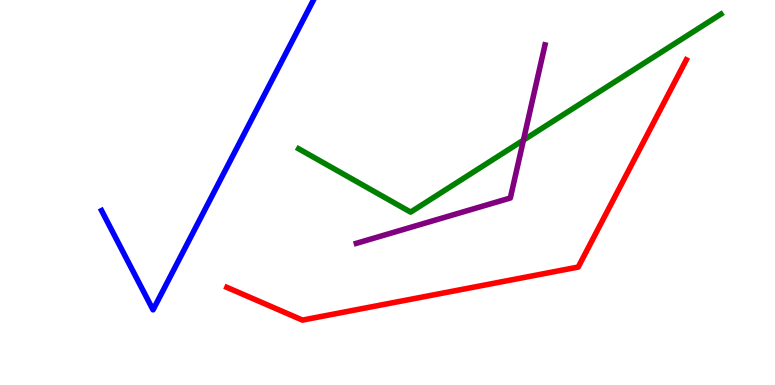[{'lines': ['blue', 'red'], 'intersections': []}, {'lines': ['green', 'red'], 'intersections': []}, {'lines': ['purple', 'red'], 'intersections': []}, {'lines': ['blue', 'green'], 'intersections': []}, {'lines': ['blue', 'purple'], 'intersections': []}, {'lines': ['green', 'purple'], 'intersections': [{'x': 6.75, 'y': 6.36}]}]